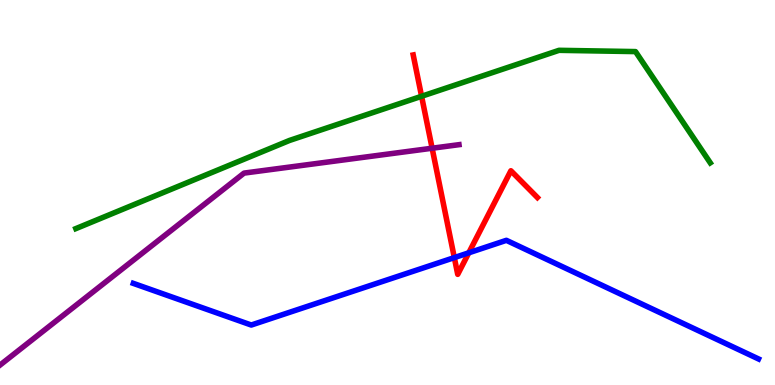[{'lines': ['blue', 'red'], 'intersections': [{'x': 5.86, 'y': 3.31}, {'x': 6.05, 'y': 3.43}]}, {'lines': ['green', 'red'], 'intersections': [{'x': 5.44, 'y': 7.5}]}, {'lines': ['purple', 'red'], 'intersections': [{'x': 5.58, 'y': 6.15}]}, {'lines': ['blue', 'green'], 'intersections': []}, {'lines': ['blue', 'purple'], 'intersections': []}, {'lines': ['green', 'purple'], 'intersections': []}]